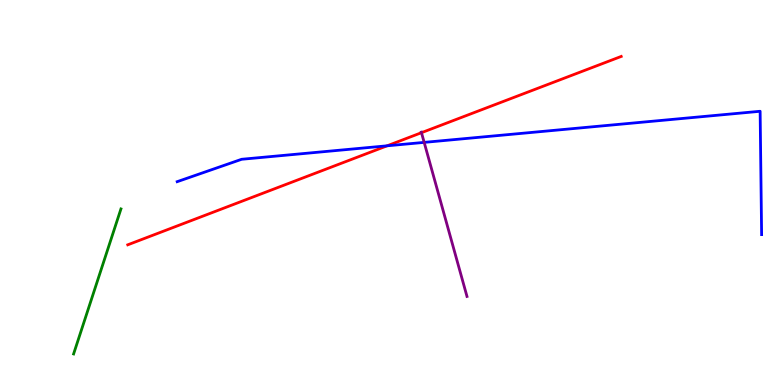[{'lines': ['blue', 'red'], 'intersections': [{'x': 4.99, 'y': 6.21}]}, {'lines': ['green', 'red'], 'intersections': []}, {'lines': ['purple', 'red'], 'intersections': [{'x': 5.44, 'y': 6.55}]}, {'lines': ['blue', 'green'], 'intersections': []}, {'lines': ['blue', 'purple'], 'intersections': [{'x': 5.47, 'y': 6.3}]}, {'lines': ['green', 'purple'], 'intersections': []}]